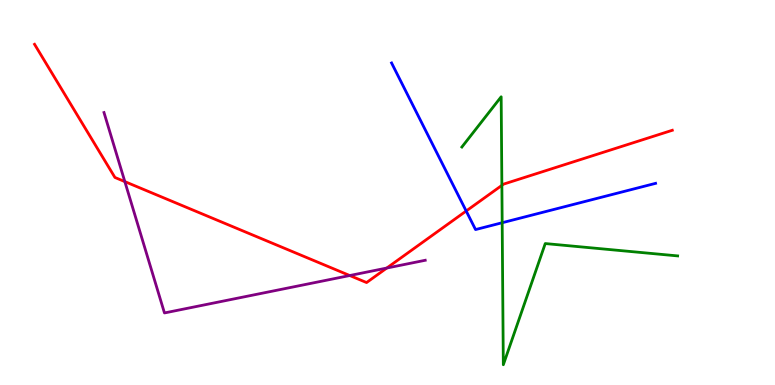[{'lines': ['blue', 'red'], 'intersections': [{'x': 6.02, 'y': 4.52}]}, {'lines': ['green', 'red'], 'intersections': [{'x': 6.48, 'y': 5.19}]}, {'lines': ['purple', 'red'], 'intersections': [{'x': 1.61, 'y': 5.28}, {'x': 4.51, 'y': 2.84}, {'x': 4.99, 'y': 3.04}]}, {'lines': ['blue', 'green'], 'intersections': [{'x': 6.48, 'y': 4.21}]}, {'lines': ['blue', 'purple'], 'intersections': []}, {'lines': ['green', 'purple'], 'intersections': []}]